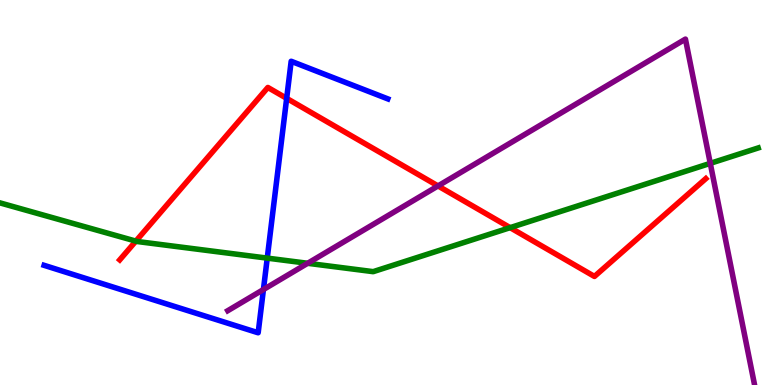[{'lines': ['blue', 'red'], 'intersections': [{'x': 3.7, 'y': 7.45}]}, {'lines': ['green', 'red'], 'intersections': [{'x': 1.75, 'y': 3.74}, {'x': 6.58, 'y': 4.09}]}, {'lines': ['purple', 'red'], 'intersections': [{'x': 5.65, 'y': 5.17}]}, {'lines': ['blue', 'green'], 'intersections': [{'x': 3.45, 'y': 3.3}]}, {'lines': ['blue', 'purple'], 'intersections': [{'x': 3.4, 'y': 2.48}]}, {'lines': ['green', 'purple'], 'intersections': [{'x': 3.97, 'y': 3.16}, {'x': 9.16, 'y': 5.76}]}]